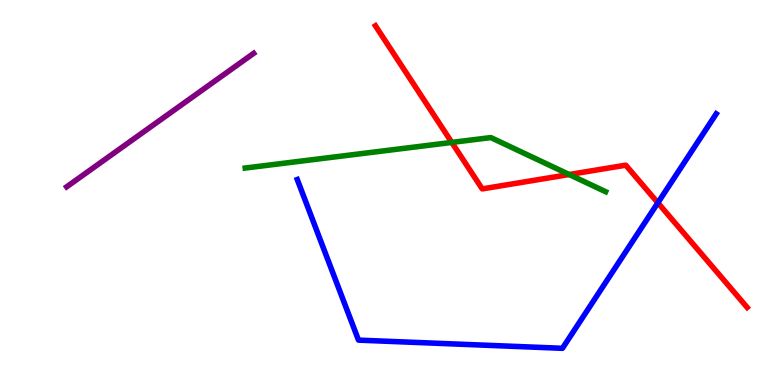[{'lines': ['blue', 'red'], 'intersections': [{'x': 8.49, 'y': 4.73}]}, {'lines': ['green', 'red'], 'intersections': [{'x': 5.83, 'y': 6.3}, {'x': 7.34, 'y': 5.47}]}, {'lines': ['purple', 'red'], 'intersections': []}, {'lines': ['blue', 'green'], 'intersections': []}, {'lines': ['blue', 'purple'], 'intersections': []}, {'lines': ['green', 'purple'], 'intersections': []}]